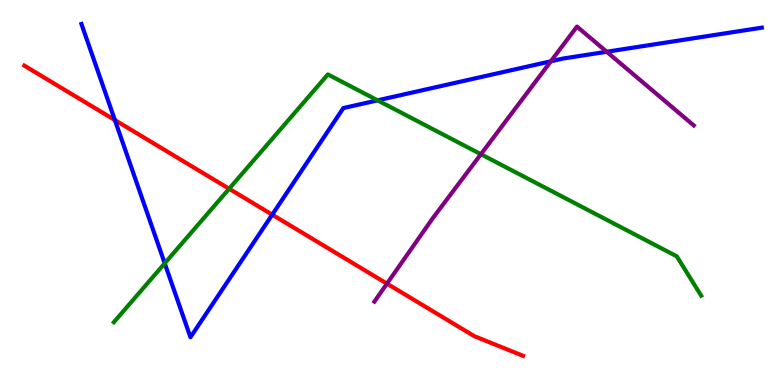[{'lines': ['blue', 'red'], 'intersections': [{'x': 1.48, 'y': 6.88}, {'x': 3.51, 'y': 4.42}]}, {'lines': ['green', 'red'], 'intersections': [{'x': 2.96, 'y': 5.1}]}, {'lines': ['purple', 'red'], 'intersections': [{'x': 4.99, 'y': 2.63}]}, {'lines': ['blue', 'green'], 'intersections': [{'x': 2.13, 'y': 3.16}, {'x': 4.87, 'y': 7.39}]}, {'lines': ['blue', 'purple'], 'intersections': [{'x': 7.11, 'y': 8.41}, {'x': 7.83, 'y': 8.66}]}, {'lines': ['green', 'purple'], 'intersections': [{'x': 6.21, 'y': 5.99}]}]